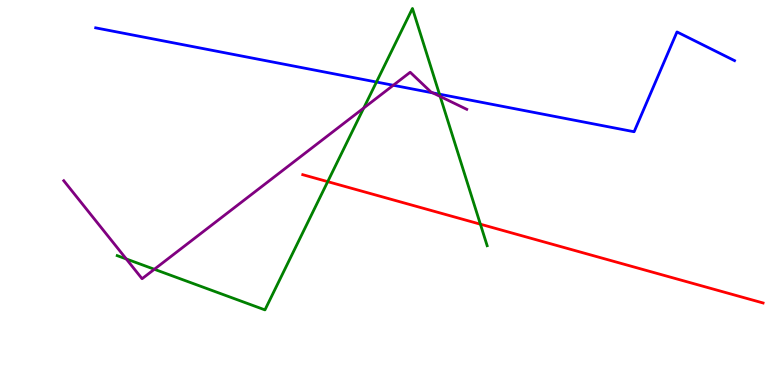[{'lines': ['blue', 'red'], 'intersections': []}, {'lines': ['green', 'red'], 'intersections': [{'x': 4.23, 'y': 5.28}, {'x': 6.2, 'y': 4.18}]}, {'lines': ['purple', 'red'], 'intersections': []}, {'lines': ['blue', 'green'], 'intersections': [{'x': 4.86, 'y': 7.87}, {'x': 5.67, 'y': 7.55}]}, {'lines': ['blue', 'purple'], 'intersections': [{'x': 5.07, 'y': 7.79}, {'x': 5.58, 'y': 7.59}]}, {'lines': ['green', 'purple'], 'intersections': [{'x': 1.63, 'y': 3.27}, {'x': 1.99, 'y': 3.01}, {'x': 4.69, 'y': 7.19}, {'x': 5.68, 'y': 7.49}]}]